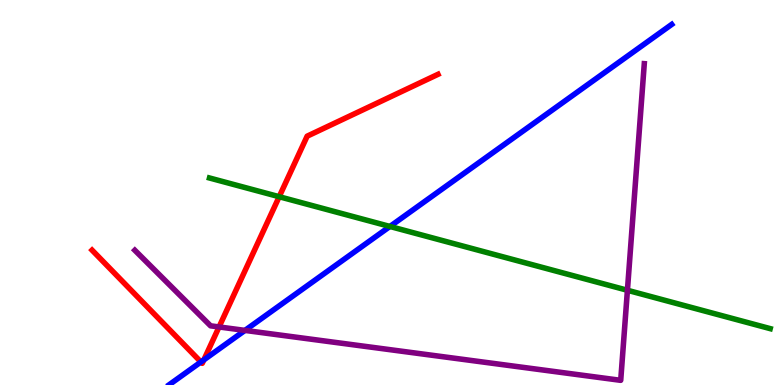[{'lines': ['blue', 'red'], 'intersections': [{'x': 2.59, 'y': 0.598}, {'x': 2.63, 'y': 0.653}]}, {'lines': ['green', 'red'], 'intersections': [{'x': 3.6, 'y': 4.89}]}, {'lines': ['purple', 'red'], 'intersections': [{'x': 2.83, 'y': 1.51}]}, {'lines': ['blue', 'green'], 'intersections': [{'x': 5.03, 'y': 4.12}]}, {'lines': ['blue', 'purple'], 'intersections': [{'x': 3.16, 'y': 1.42}]}, {'lines': ['green', 'purple'], 'intersections': [{'x': 8.1, 'y': 2.46}]}]